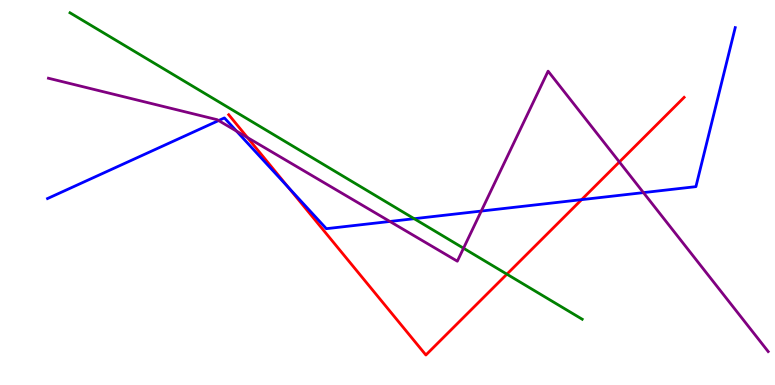[{'lines': ['blue', 'red'], 'intersections': [{'x': 3.72, 'y': 5.13}, {'x': 7.5, 'y': 4.81}]}, {'lines': ['green', 'red'], 'intersections': [{'x': 6.54, 'y': 2.88}]}, {'lines': ['purple', 'red'], 'intersections': [{'x': 3.19, 'y': 6.43}, {'x': 7.99, 'y': 5.79}]}, {'lines': ['blue', 'green'], 'intersections': [{'x': 5.34, 'y': 4.32}]}, {'lines': ['blue', 'purple'], 'intersections': [{'x': 2.82, 'y': 6.87}, {'x': 3.05, 'y': 6.59}, {'x': 5.03, 'y': 4.25}, {'x': 6.21, 'y': 4.52}, {'x': 8.3, 'y': 5.0}]}, {'lines': ['green', 'purple'], 'intersections': [{'x': 5.98, 'y': 3.55}]}]